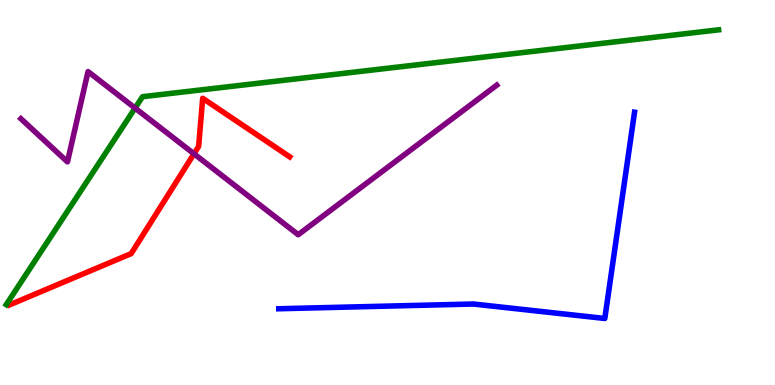[{'lines': ['blue', 'red'], 'intersections': []}, {'lines': ['green', 'red'], 'intersections': []}, {'lines': ['purple', 'red'], 'intersections': [{'x': 2.5, 'y': 6.01}]}, {'lines': ['blue', 'green'], 'intersections': []}, {'lines': ['blue', 'purple'], 'intersections': []}, {'lines': ['green', 'purple'], 'intersections': [{'x': 1.74, 'y': 7.19}]}]